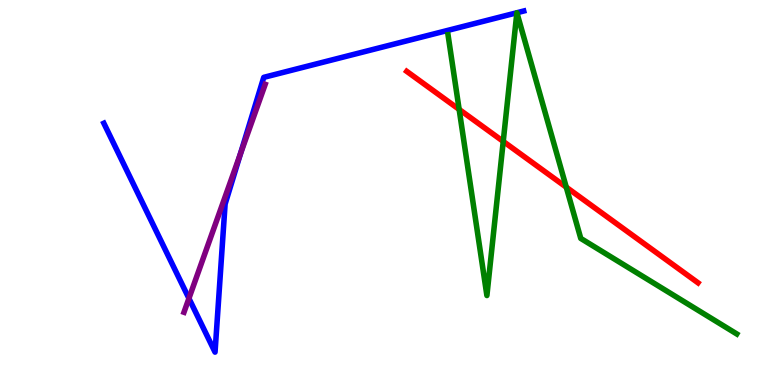[{'lines': ['blue', 'red'], 'intersections': []}, {'lines': ['green', 'red'], 'intersections': [{'x': 5.92, 'y': 7.16}, {'x': 6.49, 'y': 6.33}, {'x': 7.31, 'y': 5.14}]}, {'lines': ['purple', 'red'], 'intersections': []}, {'lines': ['blue', 'green'], 'intersections': [{'x': 6.67, 'y': 9.67}, {'x': 6.67, 'y': 9.67}]}, {'lines': ['blue', 'purple'], 'intersections': [{'x': 2.44, 'y': 2.25}, {'x': 3.1, 'y': 6.0}]}, {'lines': ['green', 'purple'], 'intersections': []}]